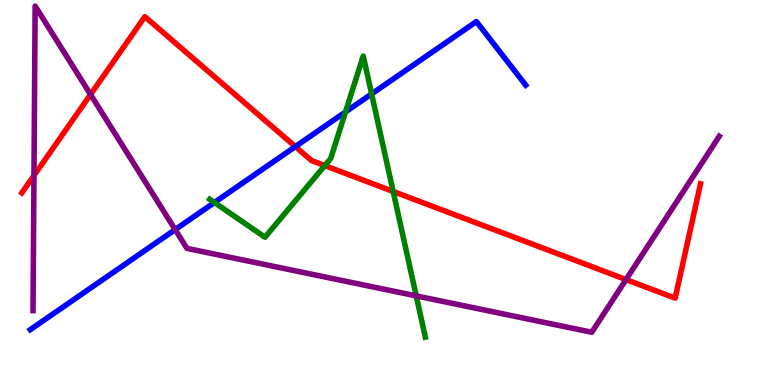[{'lines': ['blue', 'red'], 'intersections': [{'x': 3.81, 'y': 6.19}]}, {'lines': ['green', 'red'], 'intersections': [{'x': 4.19, 'y': 5.7}, {'x': 5.07, 'y': 5.03}]}, {'lines': ['purple', 'red'], 'intersections': [{'x': 0.438, 'y': 5.44}, {'x': 1.17, 'y': 7.55}, {'x': 8.08, 'y': 2.74}]}, {'lines': ['blue', 'green'], 'intersections': [{'x': 2.77, 'y': 4.74}, {'x': 4.46, 'y': 7.09}, {'x': 4.79, 'y': 7.56}]}, {'lines': ['blue', 'purple'], 'intersections': [{'x': 2.26, 'y': 4.04}]}, {'lines': ['green', 'purple'], 'intersections': [{'x': 5.37, 'y': 2.31}]}]